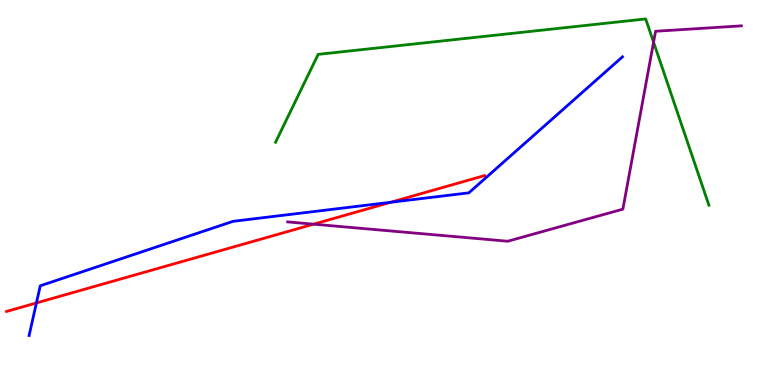[{'lines': ['blue', 'red'], 'intersections': [{'x': 0.47, 'y': 2.13}, {'x': 5.04, 'y': 4.75}]}, {'lines': ['green', 'red'], 'intersections': []}, {'lines': ['purple', 'red'], 'intersections': [{'x': 4.05, 'y': 4.18}]}, {'lines': ['blue', 'green'], 'intersections': []}, {'lines': ['blue', 'purple'], 'intersections': []}, {'lines': ['green', 'purple'], 'intersections': [{'x': 8.43, 'y': 8.9}]}]